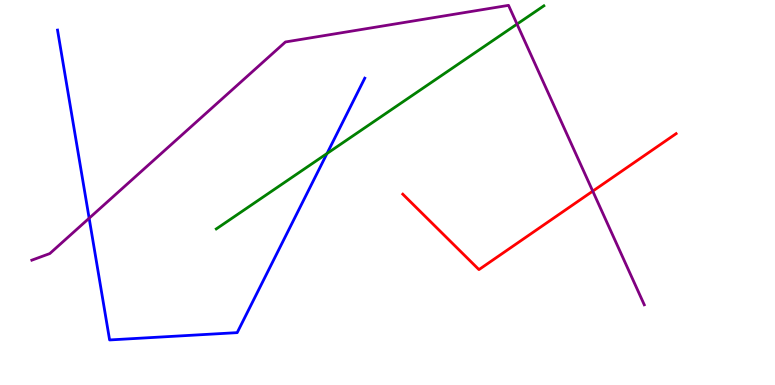[{'lines': ['blue', 'red'], 'intersections': []}, {'lines': ['green', 'red'], 'intersections': []}, {'lines': ['purple', 'red'], 'intersections': [{'x': 7.65, 'y': 5.04}]}, {'lines': ['blue', 'green'], 'intersections': [{'x': 4.22, 'y': 6.01}]}, {'lines': ['blue', 'purple'], 'intersections': [{'x': 1.15, 'y': 4.33}]}, {'lines': ['green', 'purple'], 'intersections': [{'x': 6.67, 'y': 9.37}]}]